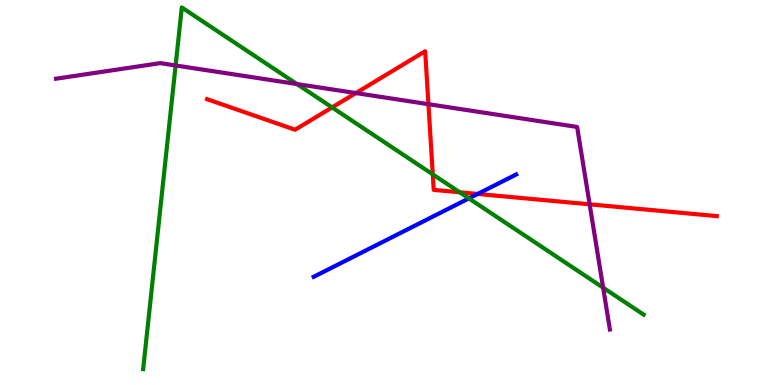[{'lines': ['blue', 'red'], 'intersections': [{'x': 6.16, 'y': 4.96}]}, {'lines': ['green', 'red'], 'intersections': [{'x': 4.28, 'y': 7.21}, {'x': 5.58, 'y': 5.47}, {'x': 5.93, 'y': 5.01}]}, {'lines': ['purple', 'red'], 'intersections': [{'x': 4.59, 'y': 7.58}, {'x': 5.53, 'y': 7.29}, {'x': 7.61, 'y': 4.69}]}, {'lines': ['blue', 'green'], 'intersections': [{'x': 6.05, 'y': 4.85}]}, {'lines': ['blue', 'purple'], 'intersections': []}, {'lines': ['green', 'purple'], 'intersections': [{'x': 2.27, 'y': 8.3}, {'x': 3.83, 'y': 7.82}, {'x': 7.78, 'y': 2.53}]}]